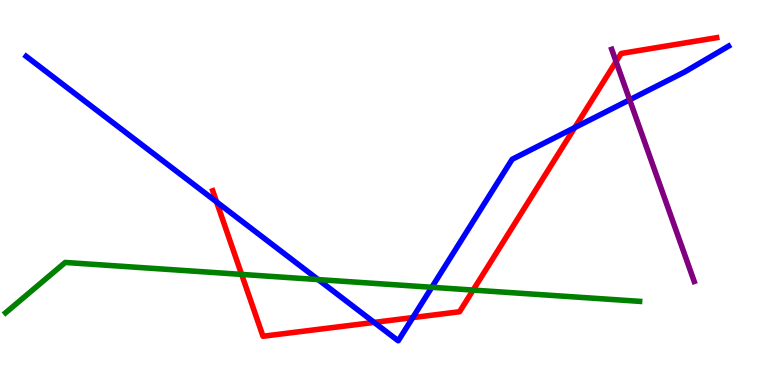[{'lines': ['blue', 'red'], 'intersections': [{'x': 2.79, 'y': 4.76}, {'x': 4.83, 'y': 1.63}, {'x': 5.33, 'y': 1.75}, {'x': 7.42, 'y': 6.69}]}, {'lines': ['green', 'red'], 'intersections': [{'x': 3.12, 'y': 2.87}, {'x': 6.1, 'y': 2.47}]}, {'lines': ['purple', 'red'], 'intersections': [{'x': 7.95, 'y': 8.4}]}, {'lines': ['blue', 'green'], 'intersections': [{'x': 4.11, 'y': 2.74}, {'x': 5.57, 'y': 2.54}]}, {'lines': ['blue', 'purple'], 'intersections': [{'x': 8.12, 'y': 7.41}]}, {'lines': ['green', 'purple'], 'intersections': []}]